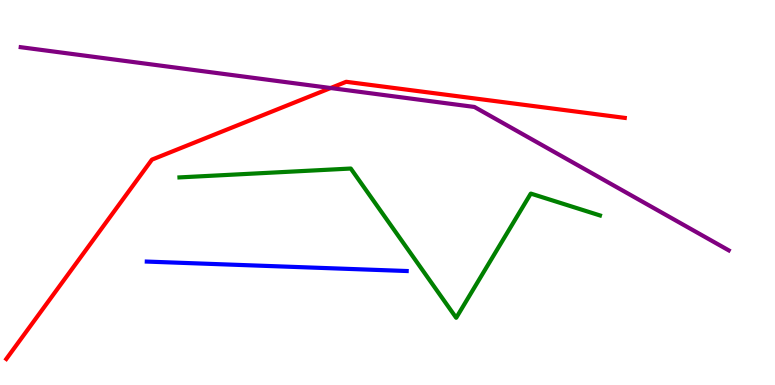[{'lines': ['blue', 'red'], 'intersections': []}, {'lines': ['green', 'red'], 'intersections': []}, {'lines': ['purple', 'red'], 'intersections': [{'x': 4.27, 'y': 7.71}]}, {'lines': ['blue', 'green'], 'intersections': []}, {'lines': ['blue', 'purple'], 'intersections': []}, {'lines': ['green', 'purple'], 'intersections': []}]